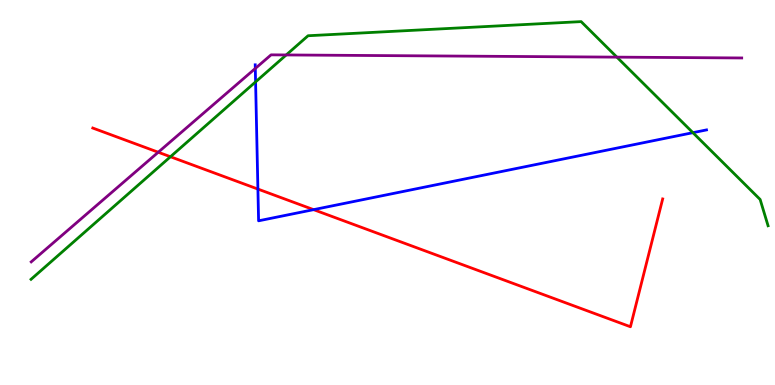[{'lines': ['blue', 'red'], 'intersections': [{'x': 3.33, 'y': 5.09}, {'x': 4.05, 'y': 4.55}]}, {'lines': ['green', 'red'], 'intersections': [{'x': 2.2, 'y': 5.93}]}, {'lines': ['purple', 'red'], 'intersections': [{'x': 2.04, 'y': 6.05}]}, {'lines': ['blue', 'green'], 'intersections': [{'x': 3.3, 'y': 7.87}, {'x': 8.94, 'y': 6.55}]}, {'lines': ['blue', 'purple'], 'intersections': [{'x': 3.29, 'y': 8.22}]}, {'lines': ['green', 'purple'], 'intersections': [{'x': 3.69, 'y': 8.57}, {'x': 7.96, 'y': 8.52}]}]